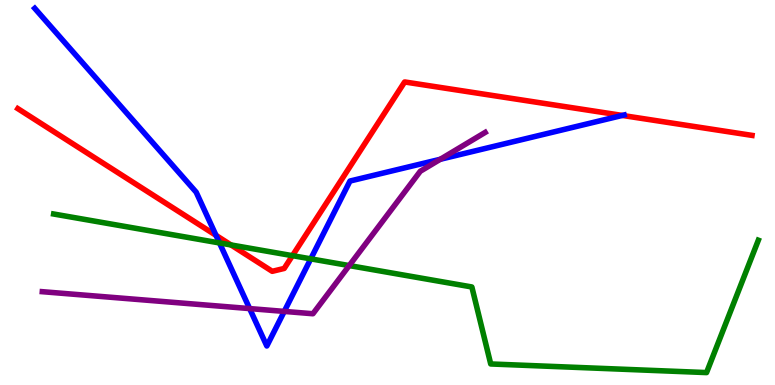[{'lines': ['blue', 'red'], 'intersections': [{'x': 2.79, 'y': 3.89}, {'x': 8.03, 'y': 7.0}]}, {'lines': ['green', 'red'], 'intersections': [{'x': 2.98, 'y': 3.64}, {'x': 3.77, 'y': 3.36}]}, {'lines': ['purple', 'red'], 'intersections': []}, {'lines': ['blue', 'green'], 'intersections': [{'x': 2.83, 'y': 3.69}, {'x': 4.01, 'y': 3.28}]}, {'lines': ['blue', 'purple'], 'intersections': [{'x': 3.22, 'y': 1.98}, {'x': 3.67, 'y': 1.91}, {'x': 5.68, 'y': 5.86}]}, {'lines': ['green', 'purple'], 'intersections': [{'x': 4.51, 'y': 3.1}]}]